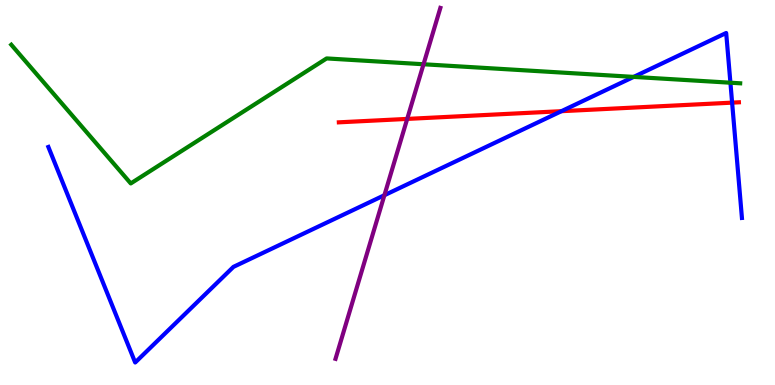[{'lines': ['blue', 'red'], 'intersections': [{'x': 7.24, 'y': 7.11}, {'x': 9.45, 'y': 7.33}]}, {'lines': ['green', 'red'], 'intersections': []}, {'lines': ['purple', 'red'], 'intersections': [{'x': 5.25, 'y': 6.91}]}, {'lines': ['blue', 'green'], 'intersections': [{'x': 8.18, 'y': 8.0}, {'x': 9.42, 'y': 7.85}]}, {'lines': ['blue', 'purple'], 'intersections': [{'x': 4.96, 'y': 4.93}]}, {'lines': ['green', 'purple'], 'intersections': [{'x': 5.46, 'y': 8.33}]}]